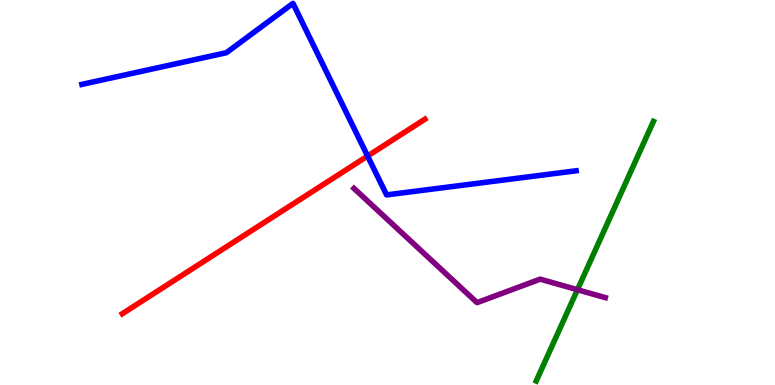[{'lines': ['blue', 'red'], 'intersections': [{'x': 4.74, 'y': 5.95}]}, {'lines': ['green', 'red'], 'intersections': []}, {'lines': ['purple', 'red'], 'intersections': []}, {'lines': ['blue', 'green'], 'intersections': []}, {'lines': ['blue', 'purple'], 'intersections': []}, {'lines': ['green', 'purple'], 'intersections': [{'x': 7.45, 'y': 2.47}]}]